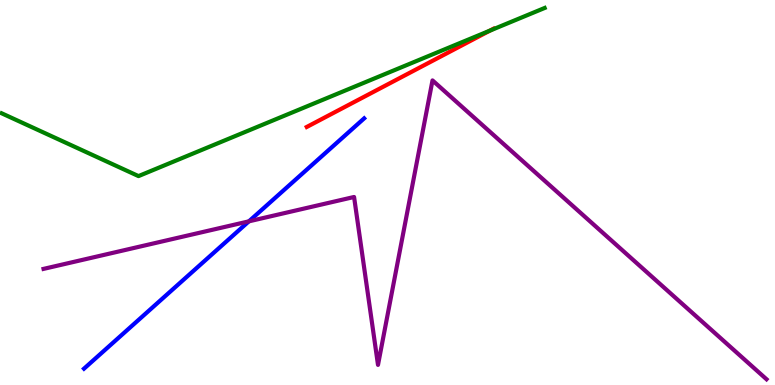[{'lines': ['blue', 'red'], 'intersections': []}, {'lines': ['green', 'red'], 'intersections': [{'x': 6.32, 'y': 9.2}]}, {'lines': ['purple', 'red'], 'intersections': []}, {'lines': ['blue', 'green'], 'intersections': []}, {'lines': ['blue', 'purple'], 'intersections': [{'x': 3.21, 'y': 4.25}]}, {'lines': ['green', 'purple'], 'intersections': []}]